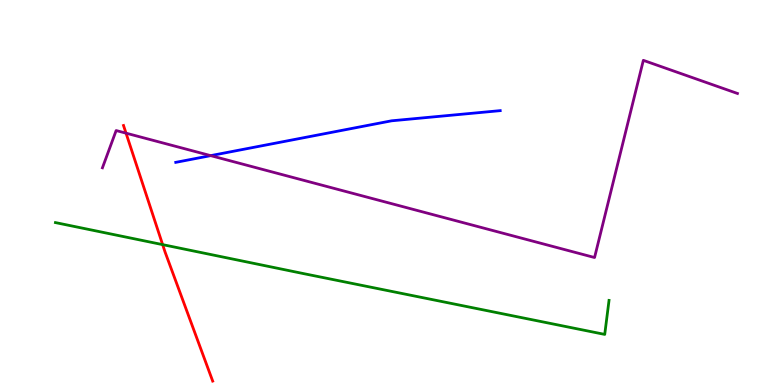[{'lines': ['blue', 'red'], 'intersections': []}, {'lines': ['green', 'red'], 'intersections': [{'x': 2.1, 'y': 3.65}]}, {'lines': ['purple', 'red'], 'intersections': [{'x': 1.63, 'y': 6.54}]}, {'lines': ['blue', 'green'], 'intersections': []}, {'lines': ['blue', 'purple'], 'intersections': [{'x': 2.72, 'y': 5.96}]}, {'lines': ['green', 'purple'], 'intersections': []}]